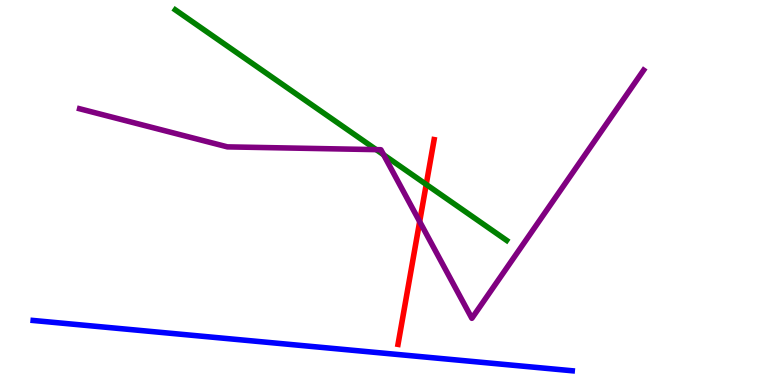[{'lines': ['blue', 'red'], 'intersections': []}, {'lines': ['green', 'red'], 'intersections': [{'x': 5.5, 'y': 5.21}]}, {'lines': ['purple', 'red'], 'intersections': [{'x': 5.42, 'y': 4.24}]}, {'lines': ['blue', 'green'], 'intersections': []}, {'lines': ['blue', 'purple'], 'intersections': []}, {'lines': ['green', 'purple'], 'intersections': [{'x': 4.85, 'y': 6.11}, {'x': 4.95, 'y': 5.98}]}]